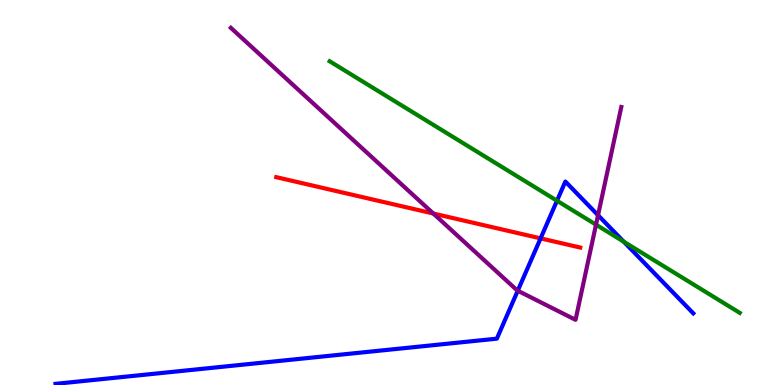[{'lines': ['blue', 'red'], 'intersections': [{'x': 6.98, 'y': 3.81}]}, {'lines': ['green', 'red'], 'intersections': []}, {'lines': ['purple', 'red'], 'intersections': [{'x': 5.59, 'y': 4.45}]}, {'lines': ['blue', 'green'], 'intersections': [{'x': 7.19, 'y': 4.79}, {'x': 8.05, 'y': 3.72}]}, {'lines': ['blue', 'purple'], 'intersections': [{'x': 6.68, 'y': 2.45}, {'x': 7.72, 'y': 4.41}]}, {'lines': ['green', 'purple'], 'intersections': [{'x': 7.69, 'y': 4.16}]}]